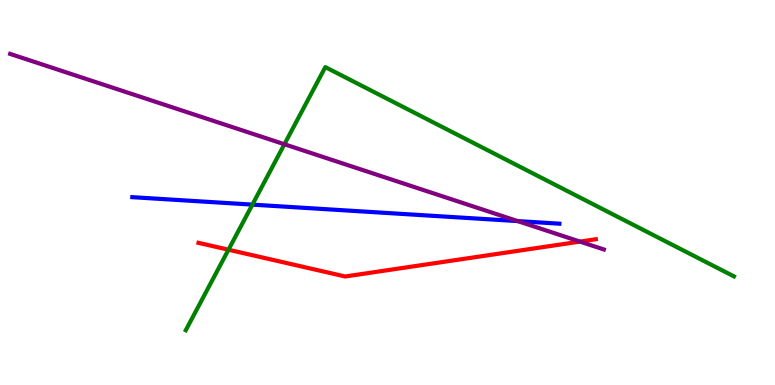[{'lines': ['blue', 'red'], 'intersections': []}, {'lines': ['green', 'red'], 'intersections': [{'x': 2.95, 'y': 3.51}]}, {'lines': ['purple', 'red'], 'intersections': [{'x': 7.48, 'y': 3.72}]}, {'lines': ['blue', 'green'], 'intersections': [{'x': 3.26, 'y': 4.69}]}, {'lines': ['blue', 'purple'], 'intersections': [{'x': 6.68, 'y': 4.26}]}, {'lines': ['green', 'purple'], 'intersections': [{'x': 3.67, 'y': 6.25}]}]